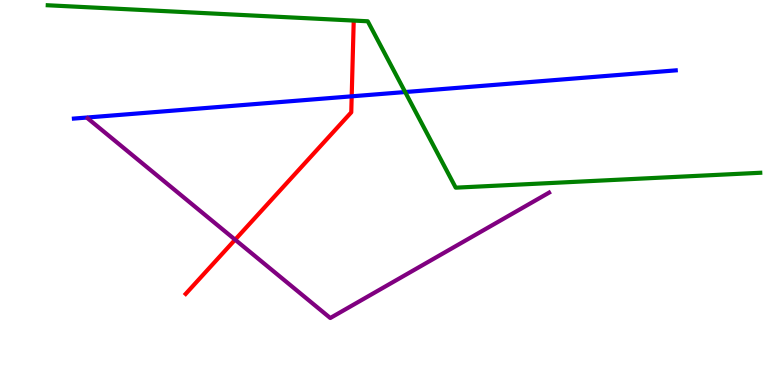[{'lines': ['blue', 'red'], 'intersections': [{'x': 4.54, 'y': 7.5}]}, {'lines': ['green', 'red'], 'intersections': []}, {'lines': ['purple', 'red'], 'intersections': [{'x': 3.03, 'y': 3.77}]}, {'lines': ['blue', 'green'], 'intersections': [{'x': 5.23, 'y': 7.61}]}, {'lines': ['blue', 'purple'], 'intersections': []}, {'lines': ['green', 'purple'], 'intersections': []}]